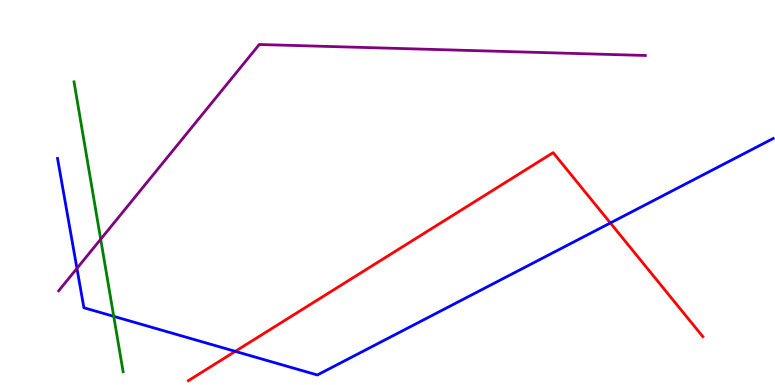[{'lines': ['blue', 'red'], 'intersections': [{'x': 3.04, 'y': 0.874}, {'x': 7.88, 'y': 4.21}]}, {'lines': ['green', 'red'], 'intersections': []}, {'lines': ['purple', 'red'], 'intersections': []}, {'lines': ['blue', 'green'], 'intersections': [{'x': 1.47, 'y': 1.78}]}, {'lines': ['blue', 'purple'], 'intersections': [{'x': 0.993, 'y': 3.03}]}, {'lines': ['green', 'purple'], 'intersections': [{'x': 1.3, 'y': 3.79}]}]